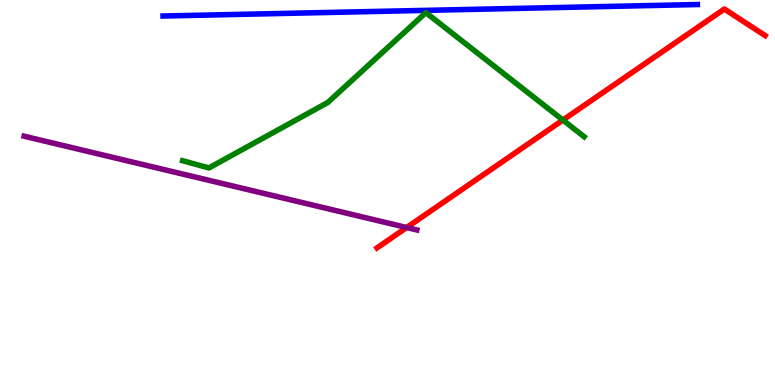[{'lines': ['blue', 'red'], 'intersections': []}, {'lines': ['green', 'red'], 'intersections': [{'x': 7.26, 'y': 6.88}]}, {'lines': ['purple', 'red'], 'intersections': [{'x': 5.25, 'y': 4.09}]}, {'lines': ['blue', 'green'], 'intersections': []}, {'lines': ['blue', 'purple'], 'intersections': []}, {'lines': ['green', 'purple'], 'intersections': []}]